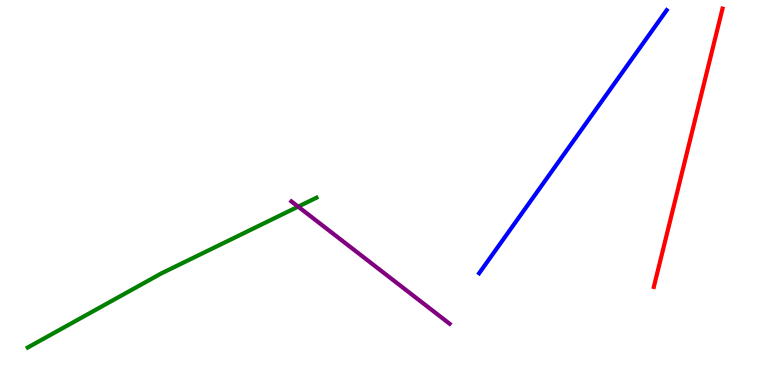[{'lines': ['blue', 'red'], 'intersections': []}, {'lines': ['green', 'red'], 'intersections': []}, {'lines': ['purple', 'red'], 'intersections': []}, {'lines': ['blue', 'green'], 'intersections': []}, {'lines': ['blue', 'purple'], 'intersections': []}, {'lines': ['green', 'purple'], 'intersections': [{'x': 3.85, 'y': 4.63}]}]